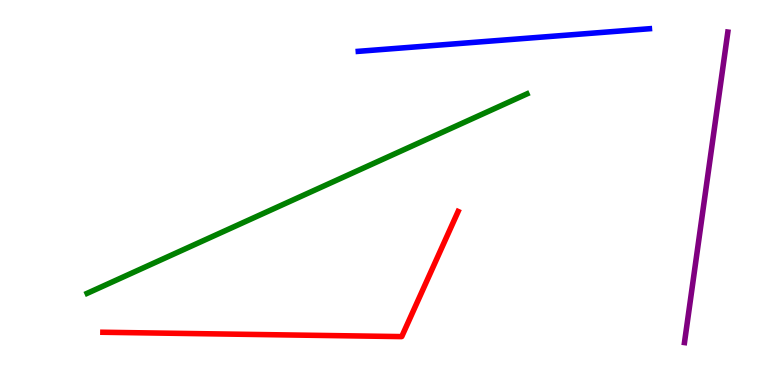[{'lines': ['blue', 'red'], 'intersections': []}, {'lines': ['green', 'red'], 'intersections': []}, {'lines': ['purple', 'red'], 'intersections': []}, {'lines': ['blue', 'green'], 'intersections': []}, {'lines': ['blue', 'purple'], 'intersections': []}, {'lines': ['green', 'purple'], 'intersections': []}]